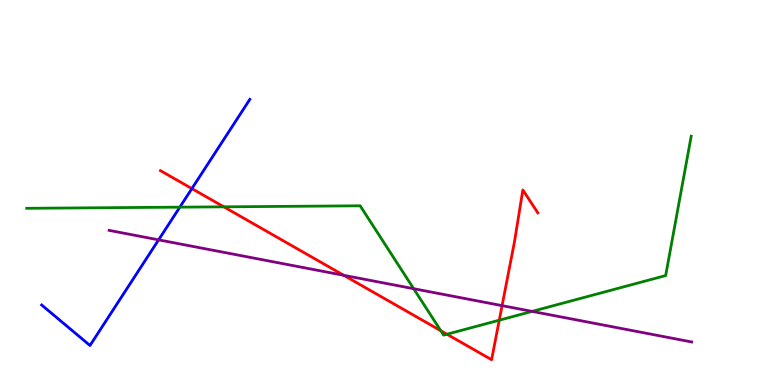[{'lines': ['blue', 'red'], 'intersections': [{'x': 2.48, 'y': 5.1}]}, {'lines': ['green', 'red'], 'intersections': [{'x': 2.89, 'y': 4.63}, {'x': 5.69, 'y': 1.41}, {'x': 5.77, 'y': 1.32}, {'x': 6.44, 'y': 1.68}]}, {'lines': ['purple', 'red'], 'intersections': [{'x': 4.44, 'y': 2.85}, {'x': 6.48, 'y': 2.06}]}, {'lines': ['blue', 'green'], 'intersections': [{'x': 2.32, 'y': 4.62}]}, {'lines': ['blue', 'purple'], 'intersections': [{'x': 2.05, 'y': 3.77}]}, {'lines': ['green', 'purple'], 'intersections': [{'x': 5.34, 'y': 2.5}, {'x': 6.87, 'y': 1.91}]}]